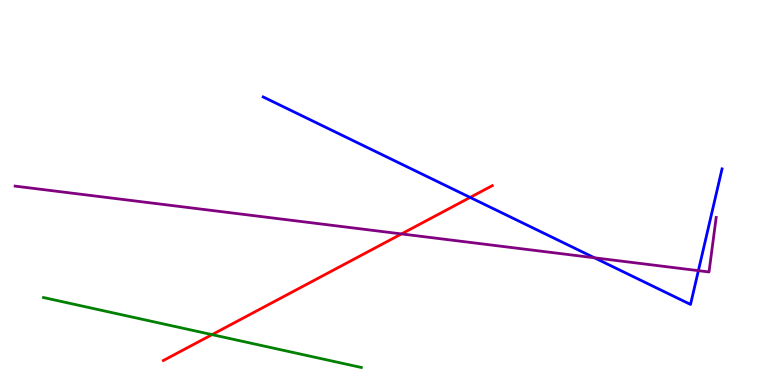[{'lines': ['blue', 'red'], 'intersections': [{'x': 6.07, 'y': 4.87}]}, {'lines': ['green', 'red'], 'intersections': [{'x': 2.74, 'y': 1.31}]}, {'lines': ['purple', 'red'], 'intersections': [{'x': 5.18, 'y': 3.92}]}, {'lines': ['blue', 'green'], 'intersections': []}, {'lines': ['blue', 'purple'], 'intersections': [{'x': 7.67, 'y': 3.3}, {'x': 9.01, 'y': 2.97}]}, {'lines': ['green', 'purple'], 'intersections': []}]